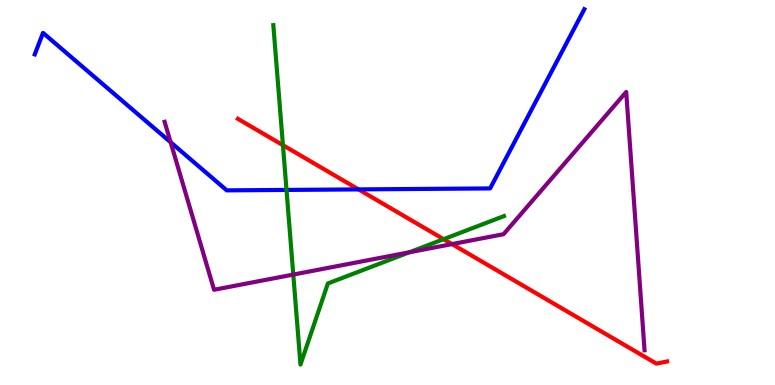[{'lines': ['blue', 'red'], 'intersections': [{'x': 4.63, 'y': 5.08}]}, {'lines': ['green', 'red'], 'intersections': [{'x': 3.65, 'y': 6.23}, {'x': 5.72, 'y': 3.79}]}, {'lines': ['purple', 'red'], 'intersections': [{'x': 5.83, 'y': 3.66}]}, {'lines': ['blue', 'green'], 'intersections': [{'x': 3.7, 'y': 5.07}]}, {'lines': ['blue', 'purple'], 'intersections': [{'x': 2.2, 'y': 6.31}]}, {'lines': ['green', 'purple'], 'intersections': [{'x': 3.78, 'y': 2.87}, {'x': 5.28, 'y': 3.45}]}]